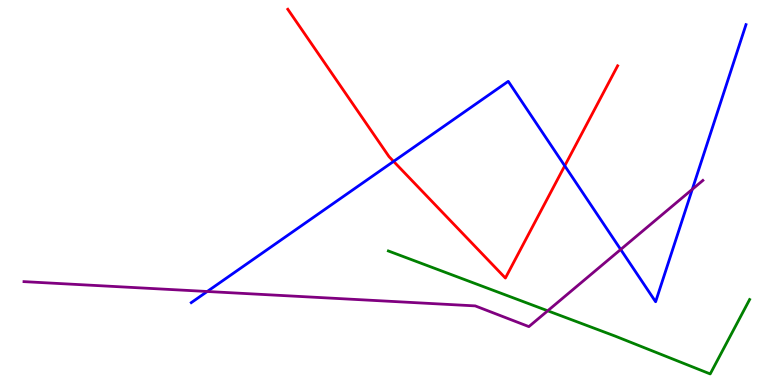[{'lines': ['blue', 'red'], 'intersections': [{'x': 5.08, 'y': 5.81}, {'x': 7.29, 'y': 5.69}]}, {'lines': ['green', 'red'], 'intersections': []}, {'lines': ['purple', 'red'], 'intersections': []}, {'lines': ['blue', 'green'], 'intersections': []}, {'lines': ['blue', 'purple'], 'intersections': [{'x': 2.67, 'y': 2.43}, {'x': 8.01, 'y': 3.52}, {'x': 8.93, 'y': 5.08}]}, {'lines': ['green', 'purple'], 'intersections': [{'x': 7.07, 'y': 1.93}]}]